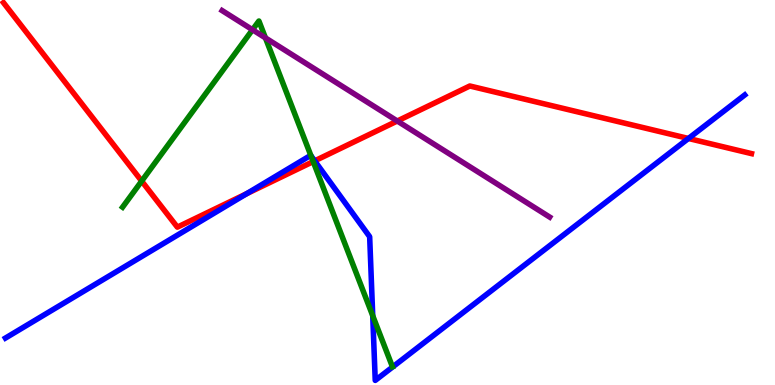[{'lines': ['blue', 'red'], 'intersections': [{'x': 3.18, 'y': 4.97}, {'x': 4.06, 'y': 5.82}, {'x': 8.88, 'y': 6.4}]}, {'lines': ['green', 'red'], 'intersections': [{'x': 1.83, 'y': 5.3}, {'x': 4.04, 'y': 5.8}]}, {'lines': ['purple', 'red'], 'intersections': [{'x': 5.13, 'y': 6.86}]}, {'lines': ['blue', 'green'], 'intersections': [{'x': 4.01, 'y': 5.96}, {'x': 4.81, 'y': 1.8}]}, {'lines': ['blue', 'purple'], 'intersections': []}, {'lines': ['green', 'purple'], 'intersections': [{'x': 3.26, 'y': 9.23}, {'x': 3.42, 'y': 9.02}]}]